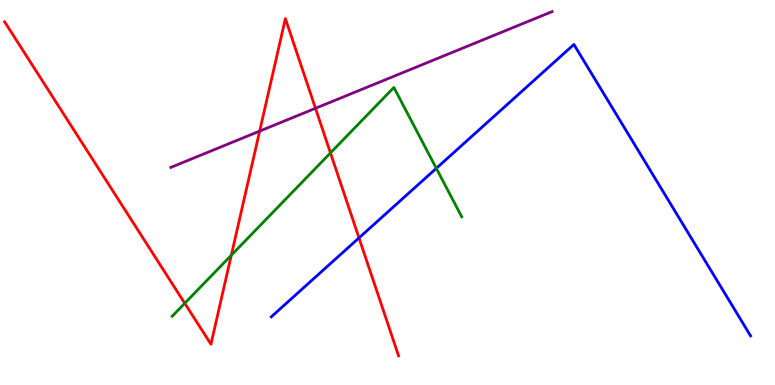[{'lines': ['blue', 'red'], 'intersections': [{'x': 4.63, 'y': 3.82}]}, {'lines': ['green', 'red'], 'intersections': [{'x': 2.38, 'y': 2.12}, {'x': 2.98, 'y': 3.37}, {'x': 4.26, 'y': 6.03}]}, {'lines': ['purple', 'red'], 'intersections': [{'x': 3.35, 'y': 6.59}, {'x': 4.07, 'y': 7.19}]}, {'lines': ['blue', 'green'], 'intersections': [{'x': 5.63, 'y': 5.63}]}, {'lines': ['blue', 'purple'], 'intersections': []}, {'lines': ['green', 'purple'], 'intersections': []}]